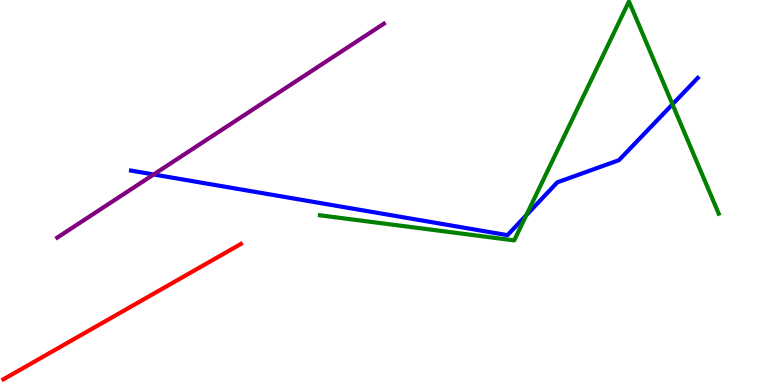[{'lines': ['blue', 'red'], 'intersections': []}, {'lines': ['green', 'red'], 'intersections': []}, {'lines': ['purple', 'red'], 'intersections': []}, {'lines': ['blue', 'green'], 'intersections': [{'x': 6.79, 'y': 4.41}, {'x': 8.68, 'y': 7.29}]}, {'lines': ['blue', 'purple'], 'intersections': [{'x': 1.98, 'y': 5.47}]}, {'lines': ['green', 'purple'], 'intersections': []}]